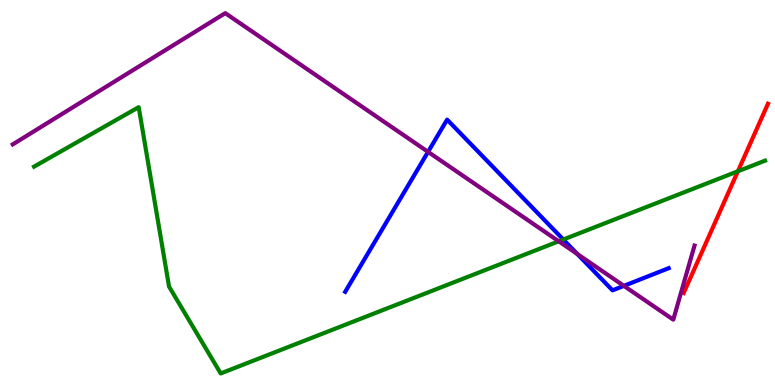[{'lines': ['blue', 'red'], 'intersections': []}, {'lines': ['green', 'red'], 'intersections': [{'x': 9.52, 'y': 5.55}]}, {'lines': ['purple', 'red'], 'intersections': []}, {'lines': ['blue', 'green'], 'intersections': [{'x': 7.27, 'y': 3.78}]}, {'lines': ['blue', 'purple'], 'intersections': [{'x': 5.52, 'y': 6.06}, {'x': 7.45, 'y': 3.4}, {'x': 8.05, 'y': 2.58}]}, {'lines': ['green', 'purple'], 'intersections': [{'x': 7.21, 'y': 3.73}]}]